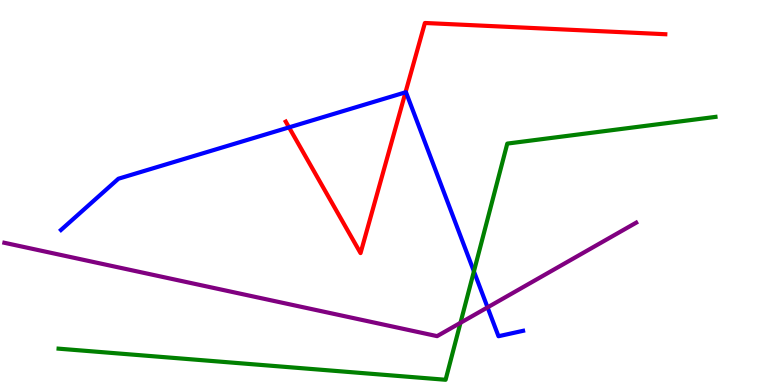[{'lines': ['blue', 'red'], 'intersections': [{'x': 3.73, 'y': 6.69}, {'x': 5.23, 'y': 7.6}]}, {'lines': ['green', 'red'], 'intersections': []}, {'lines': ['purple', 'red'], 'intersections': []}, {'lines': ['blue', 'green'], 'intersections': [{'x': 6.11, 'y': 2.95}]}, {'lines': ['blue', 'purple'], 'intersections': [{'x': 6.29, 'y': 2.02}]}, {'lines': ['green', 'purple'], 'intersections': [{'x': 5.94, 'y': 1.62}]}]